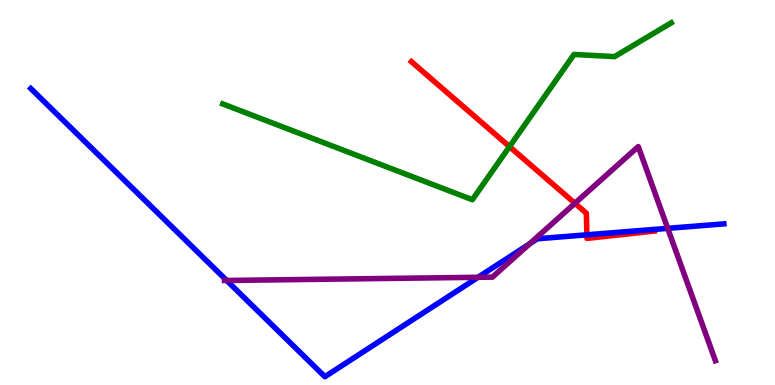[{'lines': ['blue', 'red'], 'intersections': [{'x': 7.57, 'y': 3.9}]}, {'lines': ['green', 'red'], 'intersections': [{'x': 6.57, 'y': 6.19}]}, {'lines': ['purple', 'red'], 'intersections': [{'x': 7.42, 'y': 4.72}]}, {'lines': ['blue', 'green'], 'intersections': []}, {'lines': ['blue', 'purple'], 'intersections': [{'x': 2.92, 'y': 2.72}, {'x': 6.17, 'y': 2.8}, {'x': 6.83, 'y': 3.67}, {'x': 8.62, 'y': 4.07}]}, {'lines': ['green', 'purple'], 'intersections': []}]